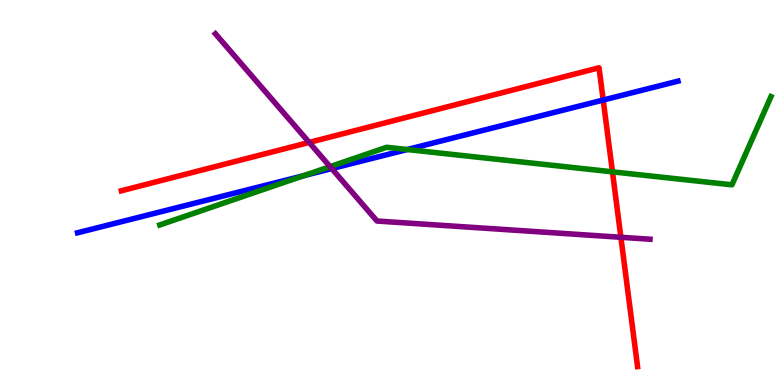[{'lines': ['blue', 'red'], 'intersections': [{'x': 7.78, 'y': 7.4}]}, {'lines': ['green', 'red'], 'intersections': [{'x': 7.9, 'y': 5.54}]}, {'lines': ['purple', 'red'], 'intersections': [{'x': 3.99, 'y': 6.3}, {'x': 8.01, 'y': 3.84}]}, {'lines': ['blue', 'green'], 'intersections': [{'x': 3.92, 'y': 5.44}, {'x': 5.25, 'y': 6.12}]}, {'lines': ['blue', 'purple'], 'intersections': [{'x': 4.28, 'y': 5.62}]}, {'lines': ['green', 'purple'], 'intersections': [{'x': 4.26, 'y': 5.67}]}]